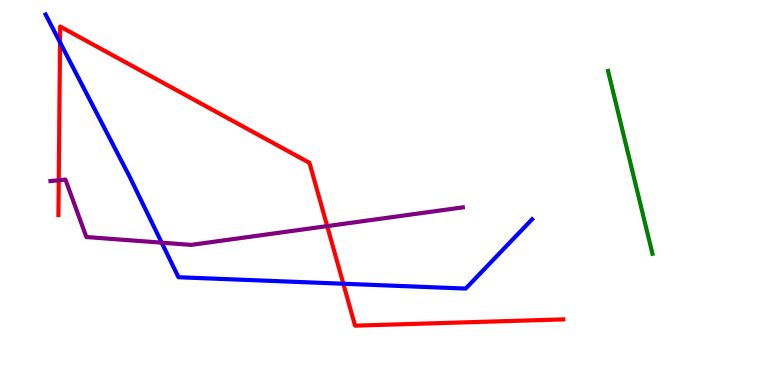[{'lines': ['blue', 'red'], 'intersections': [{'x': 0.775, 'y': 8.9}, {'x': 4.43, 'y': 2.63}]}, {'lines': ['green', 'red'], 'intersections': []}, {'lines': ['purple', 'red'], 'intersections': [{'x': 0.758, 'y': 5.32}, {'x': 4.22, 'y': 4.13}]}, {'lines': ['blue', 'green'], 'intersections': []}, {'lines': ['blue', 'purple'], 'intersections': [{'x': 2.09, 'y': 3.7}]}, {'lines': ['green', 'purple'], 'intersections': []}]